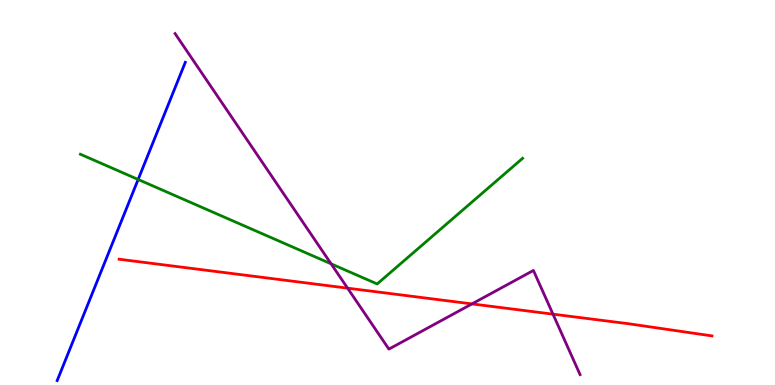[{'lines': ['blue', 'red'], 'intersections': []}, {'lines': ['green', 'red'], 'intersections': []}, {'lines': ['purple', 'red'], 'intersections': [{'x': 4.49, 'y': 2.52}, {'x': 6.09, 'y': 2.11}, {'x': 7.14, 'y': 1.84}]}, {'lines': ['blue', 'green'], 'intersections': [{'x': 1.78, 'y': 5.34}]}, {'lines': ['blue', 'purple'], 'intersections': []}, {'lines': ['green', 'purple'], 'intersections': [{'x': 4.27, 'y': 3.15}]}]